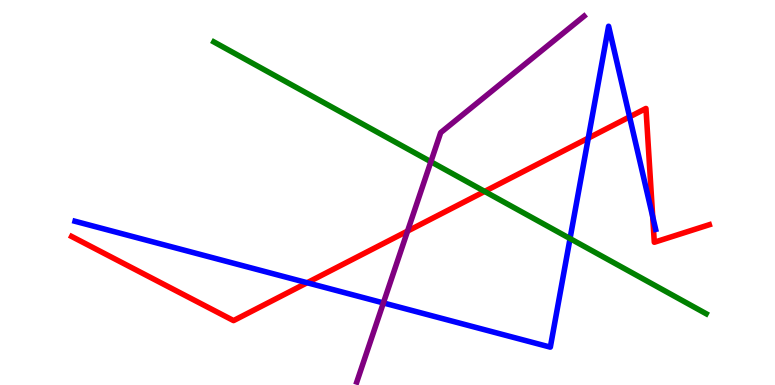[{'lines': ['blue', 'red'], 'intersections': [{'x': 3.96, 'y': 2.66}, {'x': 7.59, 'y': 6.41}, {'x': 8.12, 'y': 6.96}, {'x': 8.42, 'y': 4.37}]}, {'lines': ['green', 'red'], 'intersections': [{'x': 6.25, 'y': 5.03}]}, {'lines': ['purple', 'red'], 'intersections': [{'x': 5.26, 'y': 4.0}]}, {'lines': ['blue', 'green'], 'intersections': [{'x': 7.36, 'y': 3.8}]}, {'lines': ['blue', 'purple'], 'intersections': [{'x': 4.95, 'y': 2.13}]}, {'lines': ['green', 'purple'], 'intersections': [{'x': 5.56, 'y': 5.8}]}]